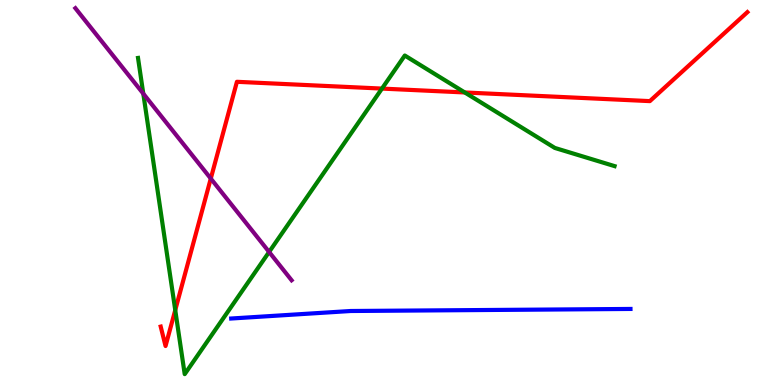[{'lines': ['blue', 'red'], 'intersections': []}, {'lines': ['green', 'red'], 'intersections': [{'x': 2.26, 'y': 1.95}, {'x': 4.93, 'y': 7.7}, {'x': 6.0, 'y': 7.6}]}, {'lines': ['purple', 'red'], 'intersections': [{'x': 2.72, 'y': 5.36}]}, {'lines': ['blue', 'green'], 'intersections': []}, {'lines': ['blue', 'purple'], 'intersections': []}, {'lines': ['green', 'purple'], 'intersections': [{'x': 1.85, 'y': 7.57}, {'x': 3.47, 'y': 3.46}]}]